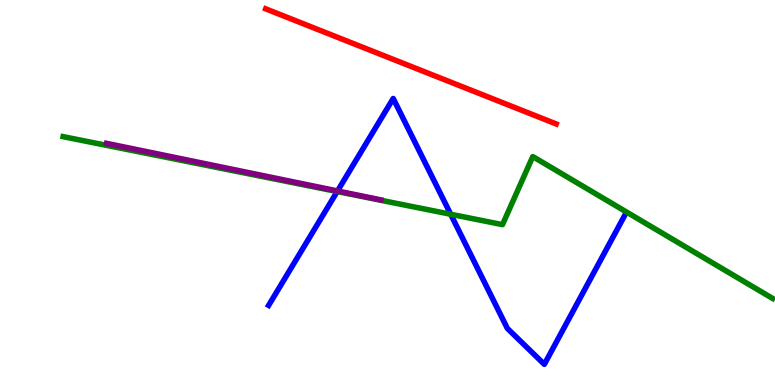[{'lines': ['blue', 'red'], 'intersections': []}, {'lines': ['green', 'red'], 'intersections': []}, {'lines': ['purple', 'red'], 'intersections': []}, {'lines': ['blue', 'green'], 'intersections': [{'x': 4.35, 'y': 5.03}, {'x': 5.82, 'y': 4.43}]}, {'lines': ['blue', 'purple'], 'intersections': [{'x': 4.36, 'y': 5.04}]}, {'lines': ['green', 'purple'], 'intersections': []}]